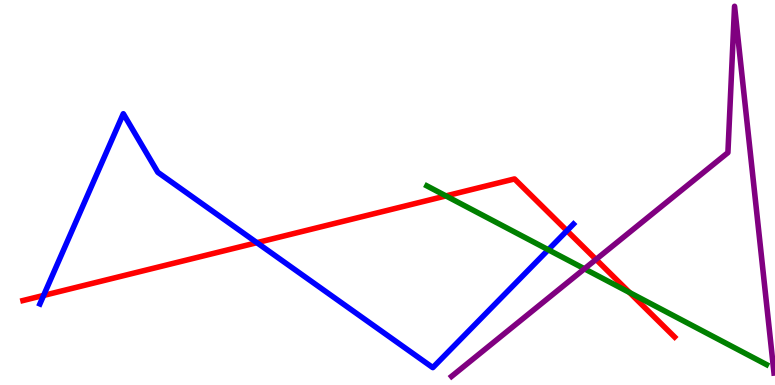[{'lines': ['blue', 'red'], 'intersections': [{'x': 0.563, 'y': 2.33}, {'x': 3.31, 'y': 3.7}, {'x': 7.32, 'y': 4.01}]}, {'lines': ['green', 'red'], 'intersections': [{'x': 5.75, 'y': 4.91}, {'x': 8.12, 'y': 2.4}]}, {'lines': ['purple', 'red'], 'intersections': [{'x': 7.69, 'y': 3.26}]}, {'lines': ['blue', 'green'], 'intersections': [{'x': 7.07, 'y': 3.51}]}, {'lines': ['blue', 'purple'], 'intersections': []}, {'lines': ['green', 'purple'], 'intersections': [{'x': 7.54, 'y': 3.02}]}]